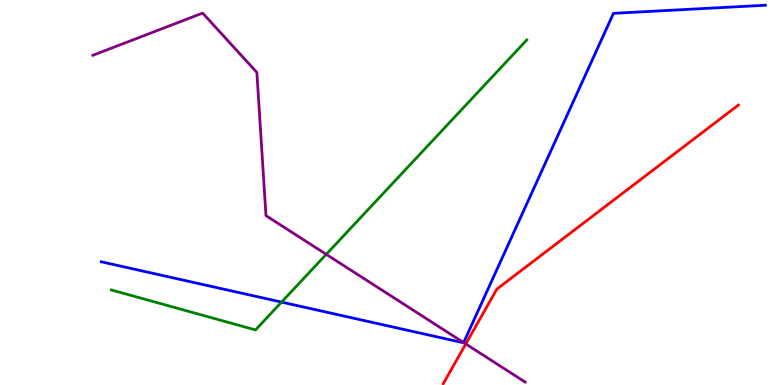[{'lines': ['blue', 'red'], 'intersections': []}, {'lines': ['green', 'red'], 'intersections': []}, {'lines': ['purple', 'red'], 'intersections': [{'x': 6.01, 'y': 1.07}]}, {'lines': ['blue', 'green'], 'intersections': [{'x': 3.63, 'y': 2.15}]}, {'lines': ['blue', 'purple'], 'intersections': [{'x': 5.98, 'y': 1.1}]}, {'lines': ['green', 'purple'], 'intersections': [{'x': 4.21, 'y': 3.39}]}]